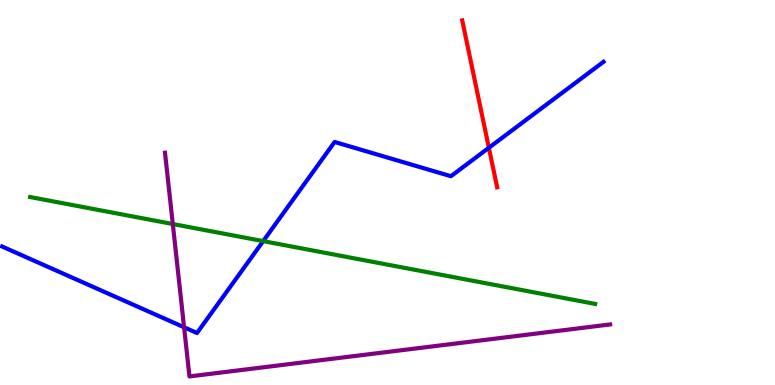[{'lines': ['blue', 'red'], 'intersections': [{'x': 6.31, 'y': 6.16}]}, {'lines': ['green', 'red'], 'intersections': []}, {'lines': ['purple', 'red'], 'intersections': []}, {'lines': ['blue', 'green'], 'intersections': [{'x': 3.4, 'y': 3.74}]}, {'lines': ['blue', 'purple'], 'intersections': [{'x': 2.38, 'y': 1.5}]}, {'lines': ['green', 'purple'], 'intersections': [{'x': 2.23, 'y': 4.18}]}]